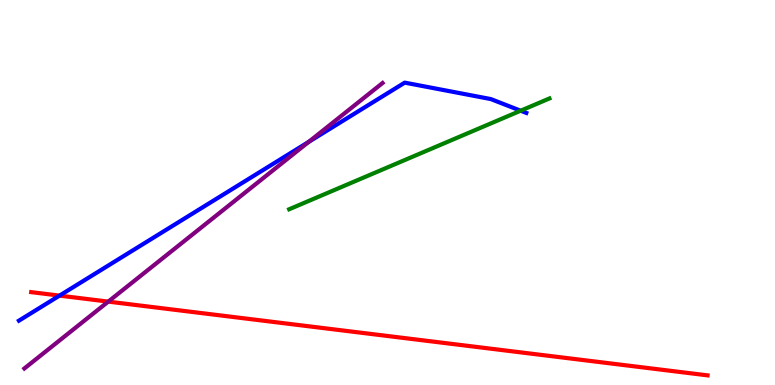[{'lines': ['blue', 'red'], 'intersections': [{'x': 0.768, 'y': 2.32}]}, {'lines': ['green', 'red'], 'intersections': []}, {'lines': ['purple', 'red'], 'intersections': [{'x': 1.4, 'y': 2.17}]}, {'lines': ['blue', 'green'], 'intersections': [{'x': 6.72, 'y': 7.12}]}, {'lines': ['blue', 'purple'], 'intersections': [{'x': 3.98, 'y': 6.31}]}, {'lines': ['green', 'purple'], 'intersections': []}]